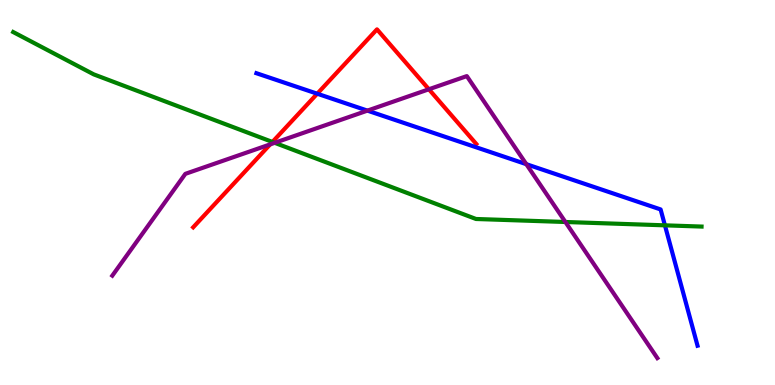[{'lines': ['blue', 'red'], 'intersections': [{'x': 4.09, 'y': 7.57}]}, {'lines': ['green', 'red'], 'intersections': [{'x': 3.52, 'y': 6.31}]}, {'lines': ['purple', 'red'], 'intersections': [{'x': 3.49, 'y': 6.25}, {'x': 5.53, 'y': 7.68}]}, {'lines': ['blue', 'green'], 'intersections': [{'x': 8.58, 'y': 4.15}]}, {'lines': ['blue', 'purple'], 'intersections': [{'x': 4.74, 'y': 7.13}, {'x': 6.79, 'y': 5.74}]}, {'lines': ['green', 'purple'], 'intersections': [{'x': 3.54, 'y': 6.29}, {'x': 7.3, 'y': 4.23}]}]